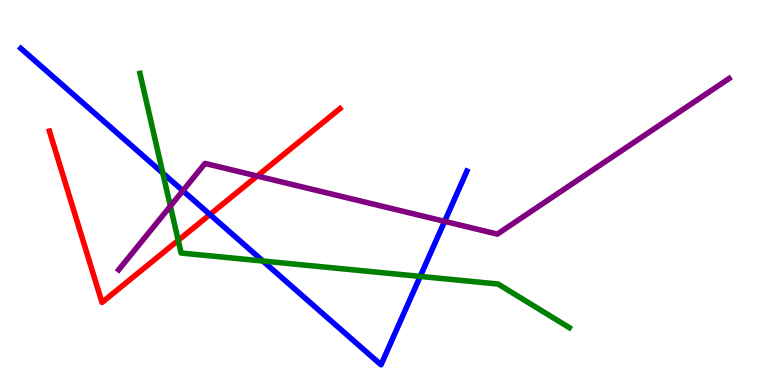[{'lines': ['blue', 'red'], 'intersections': [{'x': 2.71, 'y': 4.43}]}, {'lines': ['green', 'red'], 'intersections': [{'x': 2.3, 'y': 3.76}]}, {'lines': ['purple', 'red'], 'intersections': [{'x': 3.32, 'y': 5.43}]}, {'lines': ['blue', 'green'], 'intersections': [{'x': 2.1, 'y': 5.5}, {'x': 3.39, 'y': 3.22}, {'x': 5.42, 'y': 2.82}]}, {'lines': ['blue', 'purple'], 'intersections': [{'x': 2.36, 'y': 5.05}, {'x': 5.74, 'y': 4.25}]}, {'lines': ['green', 'purple'], 'intersections': [{'x': 2.2, 'y': 4.65}]}]